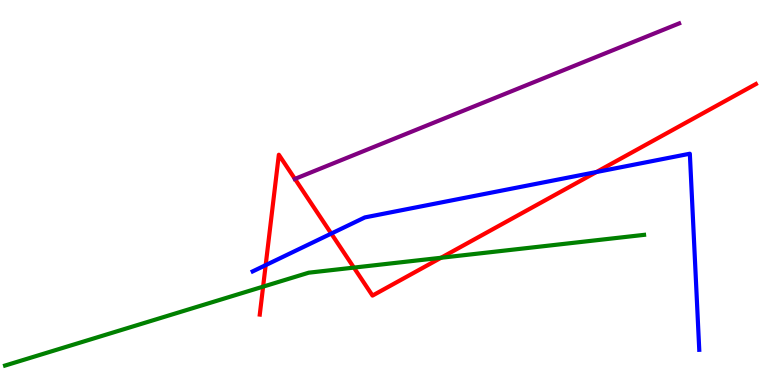[{'lines': ['blue', 'red'], 'intersections': [{'x': 3.43, 'y': 3.11}, {'x': 4.27, 'y': 3.93}, {'x': 7.7, 'y': 5.53}]}, {'lines': ['green', 'red'], 'intersections': [{'x': 3.39, 'y': 2.55}, {'x': 4.57, 'y': 3.05}, {'x': 5.69, 'y': 3.3}]}, {'lines': ['purple', 'red'], 'intersections': [{'x': 3.81, 'y': 5.35}]}, {'lines': ['blue', 'green'], 'intersections': []}, {'lines': ['blue', 'purple'], 'intersections': []}, {'lines': ['green', 'purple'], 'intersections': []}]